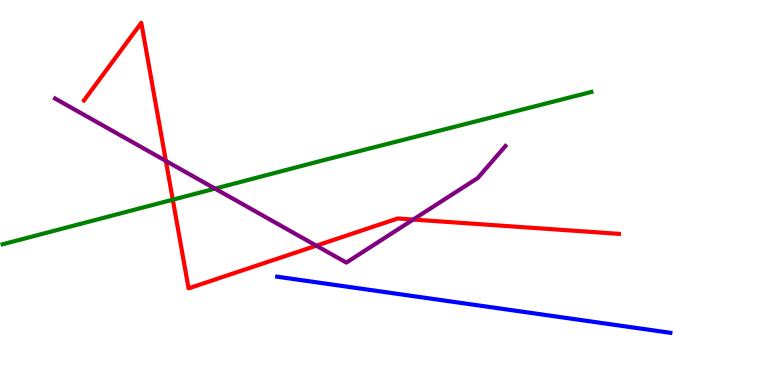[{'lines': ['blue', 'red'], 'intersections': []}, {'lines': ['green', 'red'], 'intersections': [{'x': 2.23, 'y': 4.81}]}, {'lines': ['purple', 'red'], 'intersections': [{'x': 2.14, 'y': 5.82}, {'x': 4.08, 'y': 3.62}, {'x': 5.33, 'y': 4.3}]}, {'lines': ['blue', 'green'], 'intersections': []}, {'lines': ['blue', 'purple'], 'intersections': []}, {'lines': ['green', 'purple'], 'intersections': [{'x': 2.77, 'y': 5.1}]}]